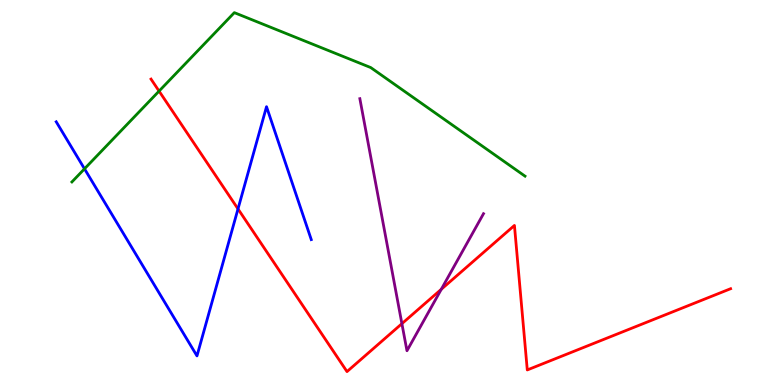[{'lines': ['blue', 'red'], 'intersections': [{'x': 3.07, 'y': 4.57}]}, {'lines': ['green', 'red'], 'intersections': [{'x': 2.05, 'y': 7.63}]}, {'lines': ['purple', 'red'], 'intersections': [{'x': 5.19, 'y': 1.59}, {'x': 5.69, 'y': 2.49}]}, {'lines': ['blue', 'green'], 'intersections': [{'x': 1.09, 'y': 5.62}]}, {'lines': ['blue', 'purple'], 'intersections': []}, {'lines': ['green', 'purple'], 'intersections': []}]